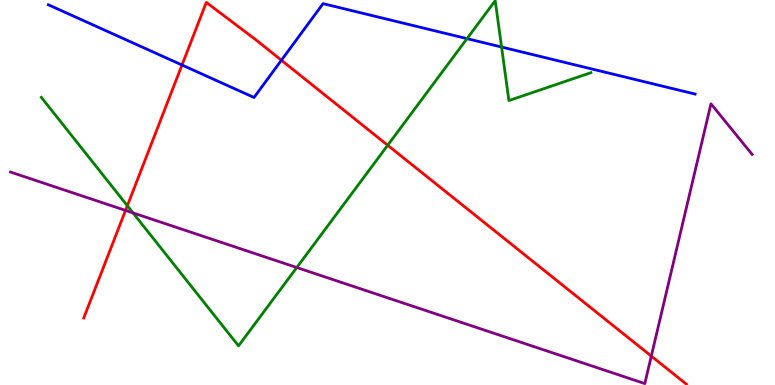[{'lines': ['blue', 'red'], 'intersections': [{'x': 2.35, 'y': 8.31}, {'x': 3.63, 'y': 8.44}]}, {'lines': ['green', 'red'], 'intersections': [{'x': 1.64, 'y': 4.66}, {'x': 5.0, 'y': 6.23}]}, {'lines': ['purple', 'red'], 'intersections': [{'x': 1.62, 'y': 4.54}, {'x': 8.4, 'y': 0.75}]}, {'lines': ['blue', 'green'], 'intersections': [{'x': 6.03, 'y': 9.0}, {'x': 6.47, 'y': 8.78}]}, {'lines': ['blue', 'purple'], 'intersections': []}, {'lines': ['green', 'purple'], 'intersections': [{'x': 1.72, 'y': 4.47}, {'x': 3.83, 'y': 3.05}]}]